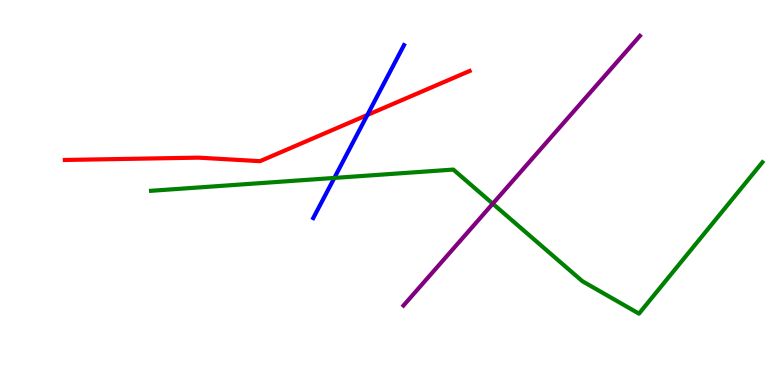[{'lines': ['blue', 'red'], 'intersections': [{'x': 4.74, 'y': 7.01}]}, {'lines': ['green', 'red'], 'intersections': []}, {'lines': ['purple', 'red'], 'intersections': []}, {'lines': ['blue', 'green'], 'intersections': [{'x': 4.31, 'y': 5.38}]}, {'lines': ['blue', 'purple'], 'intersections': []}, {'lines': ['green', 'purple'], 'intersections': [{'x': 6.36, 'y': 4.71}]}]